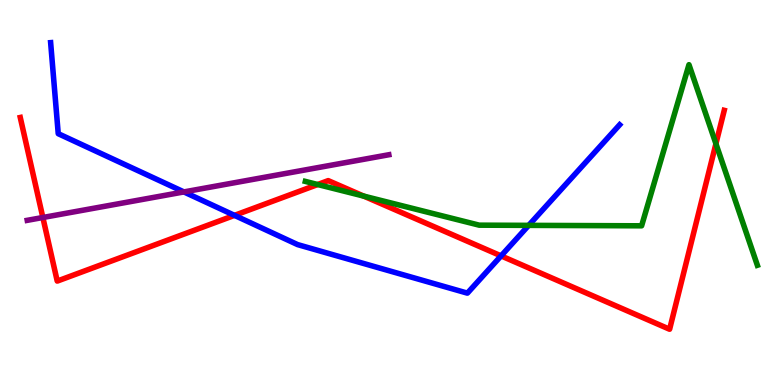[{'lines': ['blue', 'red'], 'intersections': [{'x': 3.03, 'y': 4.41}, {'x': 6.47, 'y': 3.35}]}, {'lines': ['green', 'red'], 'intersections': [{'x': 4.1, 'y': 5.21}, {'x': 4.69, 'y': 4.91}, {'x': 9.24, 'y': 6.27}]}, {'lines': ['purple', 'red'], 'intersections': [{'x': 0.553, 'y': 4.35}]}, {'lines': ['blue', 'green'], 'intersections': [{'x': 6.82, 'y': 4.15}]}, {'lines': ['blue', 'purple'], 'intersections': [{'x': 2.37, 'y': 5.02}]}, {'lines': ['green', 'purple'], 'intersections': []}]